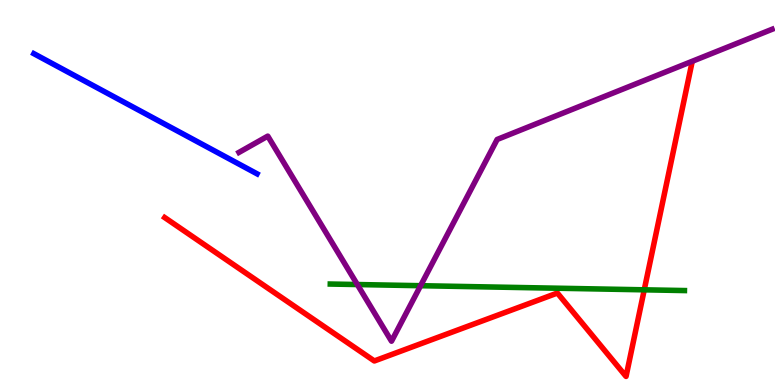[{'lines': ['blue', 'red'], 'intersections': []}, {'lines': ['green', 'red'], 'intersections': [{'x': 8.31, 'y': 2.47}]}, {'lines': ['purple', 'red'], 'intersections': []}, {'lines': ['blue', 'green'], 'intersections': []}, {'lines': ['blue', 'purple'], 'intersections': []}, {'lines': ['green', 'purple'], 'intersections': [{'x': 4.61, 'y': 2.61}, {'x': 5.43, 'y': 2.58}]}]